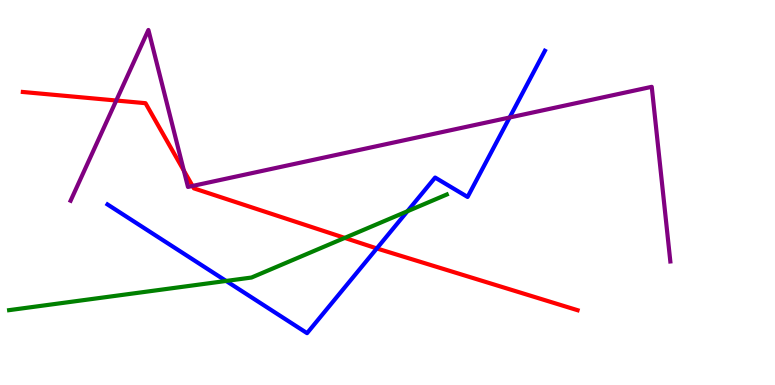[{'lines': ['blue', 'red'], 'intersections': [{'x': 4.86, 'y': 3.55}]}, {'lines': ['green', 'red'], 'intersections': [{'x': 4.45, 'y': 3.82}]}, {'lines': ['purple', 'red'], 'intersections': [{'x': 1.5, 'y': 7.39}, {'x': 2.37, 'y': 5.57}, {'x': 2.48, 'y': 5.17}]}, {'lines': ['blue', 'green'], 'intersections': [{'x': 2.92, 'y': 2.7}, {'x': 5.26, 'y': 4.51}]}, {'lines': ['blue', 'purple'], 'intersections': [{'x': 6.58, 'y': 6.95}]}, {'lines': ['green', 'purple'], 'intersections': []}]